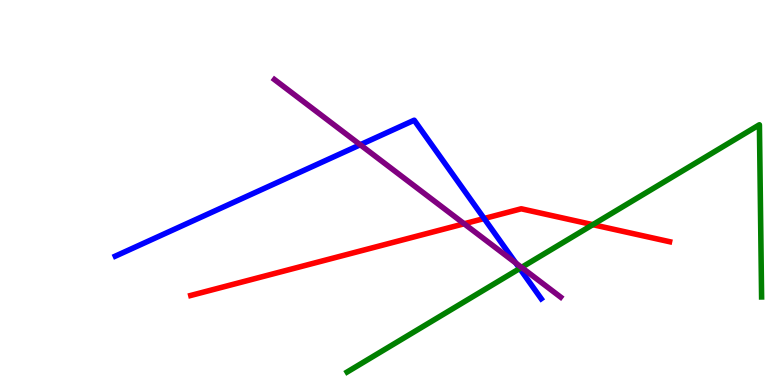[{'lines': ['blue', 'red'], 'intersections': [{'x': 6.25, 'y': 4.32}]}, {'lines': ['green', 'red'], 'intersections': [{'x': 7.65, 'y': 4.16}]}, {'lines': ['purple', 'red'], 'intersections': [{'x': 5.99, 'y': 4.19}]}, {'lines': ['blue', 'green'], 'intersections': [{'x': 6.71, 'y': 3.03}]}, {'lines': ['blue', 'purple'], 'intersections': [{'x': 4.65, 'y': 6.24}, {'x': 6.66, 'y': 3.17}]}, {'lines': ['green', 'purple'], 'intersections': [{'x': 6.73, 'y': 3.05}]}]